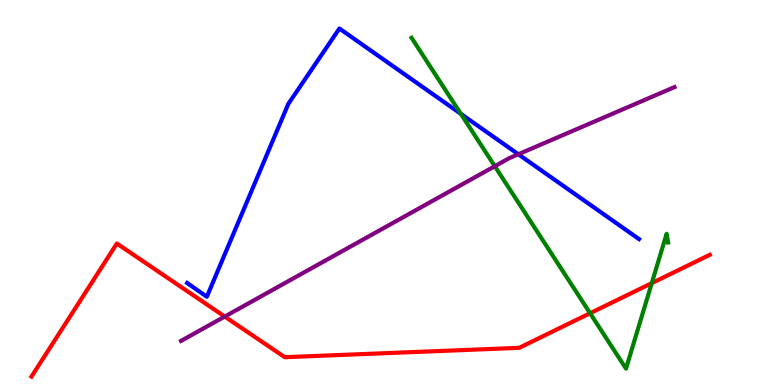[{'lines': ['blue', 'red'], 'intersections': []}, {'lines': ['green', 'red'], 'intersections': [{'x': 7.61, 'y': 1.86}, {'x': 8.41, 'y': 2.65}]}, {'lines': ['purple', 'red'], 'intersections': [{'x': 2.9, 'y': 1.78}]}, {'lines': ['blue', 'green'], 'intersections': [{'x': 5.95, 'y': 7.04}]}, {'lines': ['blue', 'purple'], 'intersections': [{'x': 6.69, 'y': 5.99}]}, {'lines': ['green', 'purple'], 'intersections': [{'x': 6.38, 'y': 5.68}]}]